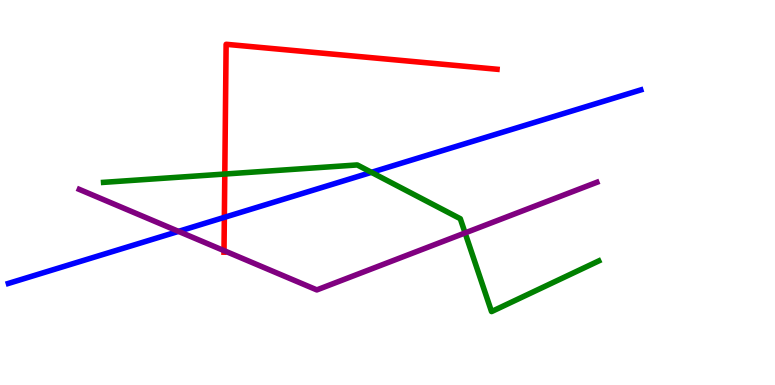[{'lines': ['blue', 'red'], 'intersections': [{'x': 2.89, 'y': 4.35}]}, {'lines': ['green', 'red'], 'intersections': [{'x': 2.9, 'y': 5.48}]}, {'lines': ['purple', 'red'], 'intersections': [{'x': 2.89, 'y': 3.49}]}, {'lines': ['blue', 'green'], 'intersections': [{'x': 4.79, 'y': 5.52}]}, {'lines': ['blue', 'purple'], 'intersections': [{'x': 2.3, 'y': 3.99}]}, {'lines': ['green', 'purple'], 'intersections': [{'x': 6.0, 'y': 3.95}]}]